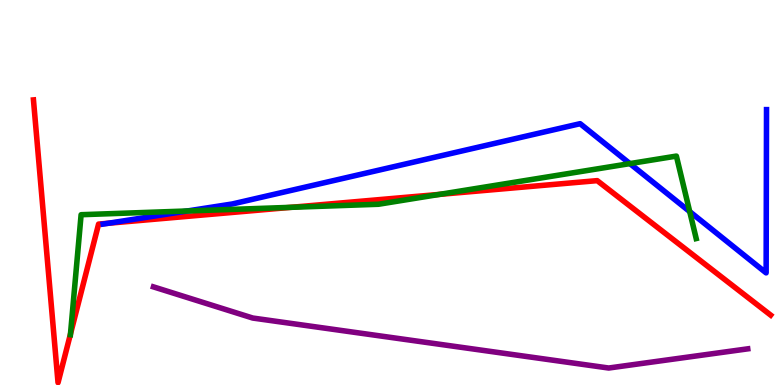[{'lines': ['blue', 'red'], 'intersections': [{'x': 1.4, 'y': 4.2}]}, {'lines': ['green', 'red'], 'intersections': [{'x': 0.909, 'y': 1.32}, {'x': 3.75, 'y': 4.61}, {'x': 5.67, 'y': 4.95}]}, {'lines': ['purple', 'red'], 'intersections': []}, {'lines': ['blue', 'green'], 'intersections': [{'x': 2.42, 'y': 4.52}, {'x': 8.13, 'y': 5.75}, {'x': 8.9, 'y': 4.5}]}, {'lines': ['blue', 'purple'], 'intersections': []}, {'lines': ['green', 'purple'], 'intersections': []}]